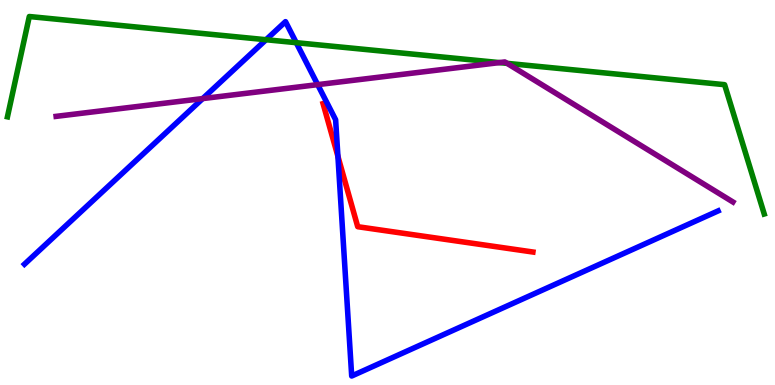[{'lines': ['blue', 'red'], 'intersections': [{'x': 4.36, 'y': 5.94}]}, {'lines': ['green', 'red'], 'intersections': []}, {'lines': ['purple', 'red'], 'intersections': []}, {'lines': ['blue', 'green'], 'intersections': [{'x': 3.43, 'y': 8.97}, {'x': 3.82, 'y': 8.89}]}, {'lines': ['blue', 'purple'], 'intersections': [{'x': 2.62, 'y': 7.44}, {'x': 4.1, 'y': 7.8}]}, {'lines': ['green', 'purple'], 'intersections': [{'x': 6.44, 'y': 8.37}, {'x': 6.54, 'y': 8.35}]}]